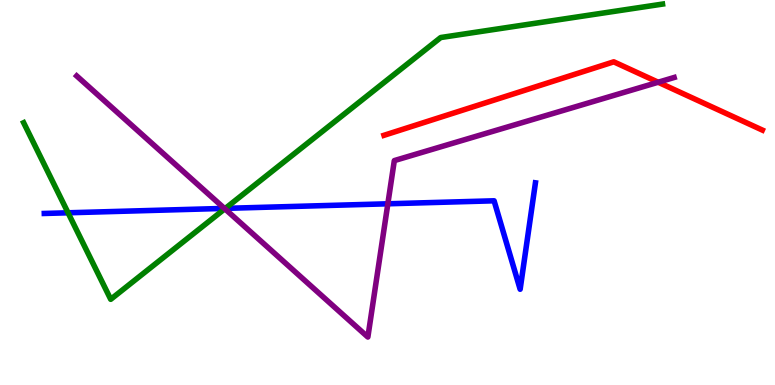[{'lines': ['blue', 'red'], 'intersections': []}, {'lines': ['green', 'red'], 'intersections': []}, {'lines': ['purple', 'red'], 'intersections': [{'x': 8.49, 'y': 7.86}]}, {'lines': ['blue', 'green'], 'intersections': [{'x': 0.878, 'y': 4.47}, {'x': 2.91, 'y': 4.59}]}, {'lines': ['blue', 'purple'], 'intersections': [{'x': 2.9, 'y': 4.59}, {'x': 5.0, 'y': 4.71}]}, {'lines': ['green', 'purple'], 'intersections': [{'x': 2.9, 'y': 4.58}]}]